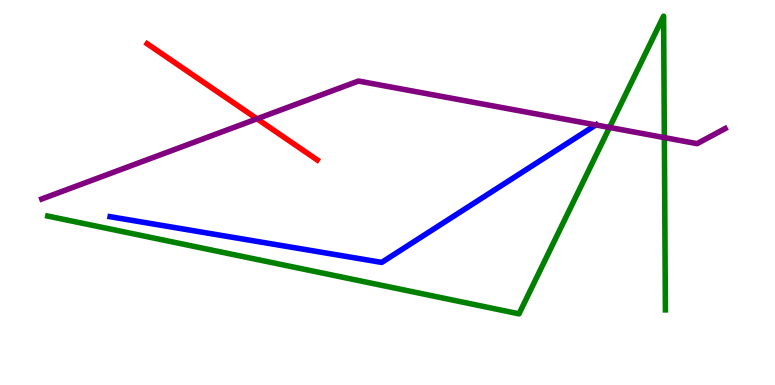[{'lines': ['blue', 'red'], 'intersections': []}, {'lines': ['green', 'red'], 'intersections': []}, {'lines': ['purple', 'red'], 'intersections': [{'x': 3.32, 'y': 6.91}]}, {'lines': ['blue', 'green'], 'intersections': []}, {'lines': ['blue', 'purple'], 'intersections': [{'x': 7.69, 'y': 6.76}]}, {'lines': ['green', 'purple'], 'intersections': [{'x': 7.86, 'y': 6.69}, {'x': 8.57, 'y': 6.43}]}]